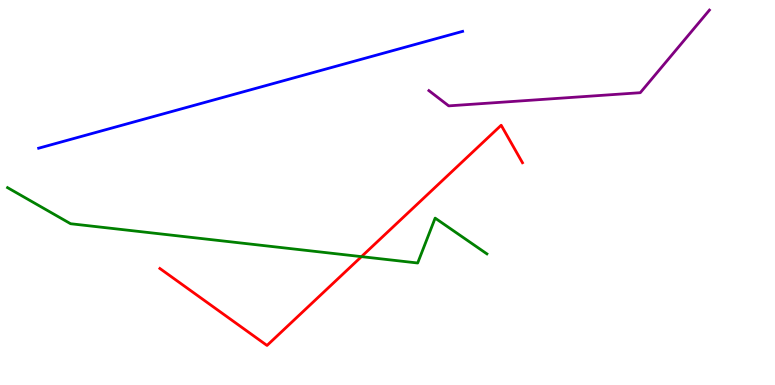[{'lines': ['blue', 'red'], 'intersections': []}, {'lines': ['green', 'red'], 'intersections': [{'x': 4.66, 'y': 3.33}]}, {'lines': ['purple', 'red'], 'intersections': []}, {'lines': ['blue', 'green'], 'intersections': []}, {'lines': ['blue', 'purple'], 'intersections': []}, {'lines': ['green', 'purple'], 'intersections': []}]